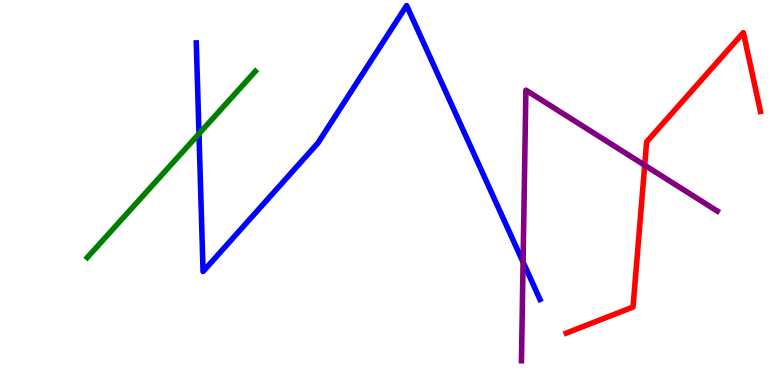[{'lines': ['blue', 'red'], 'intersections': []}, {'lines': ['green', 'red'], 'intersections': []}, {'lines': ['purple', 'red'], 'intersections': [{'x': 8.32, 'y': 5.71}]}, {'lines': ['blue', 'green'], 'intersections': [{'x': 2.57, 'y': 6.53}]}, {'lines': ['blue', 'purple'], 'intersections': [{'x': 6.75, 'y': 3.19}]}, {'lines': ['green', 'purple'], 'intersections': []}]